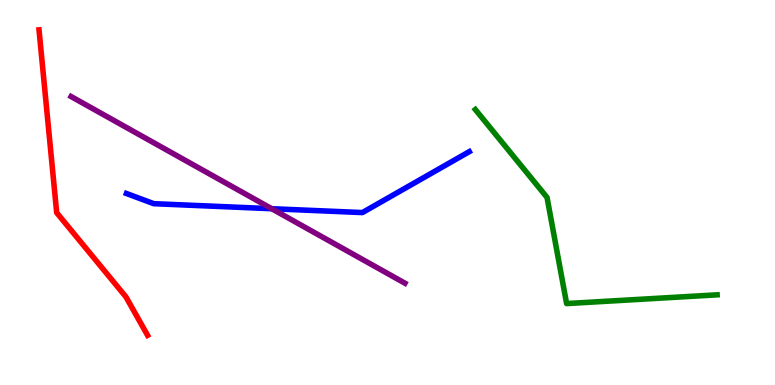[{'lines': ['blue', 'red'], 'intersections': []}, {'lines': ['green', 'red'], 'intersections': []}, {'lines': ['purple', 'red'], 'intersections': []}, {'lines': ['blue', 'green'], 'intersections': []}, {'lines': ['blue', 'purple'], 'intersections': [{'x': 3.51, 'y': 4.58}]}, {'lines': ['green', 'purple'], 'intersections': []}]